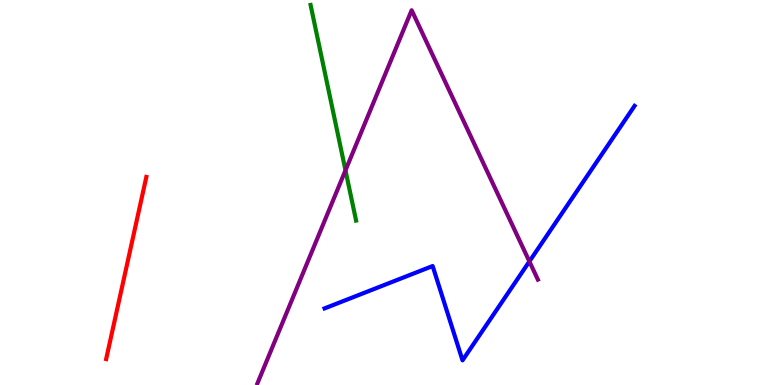[{'lines': ['blue', 'red'], 'intersections': []}, {'lines': ['green', 'red'], 'intersections': []}, {'lines': ['purple', 'red'], 'intersections': []}, {'lines': ['blue', 'green'], 'intersections': []}, {'lines': ['blue', 'purple'], 'intersections': [{'x': 6.83, 'y': 3.21}]}, {'lines': ['green', 'purple'], 'intersections': [{'x': 4.46, 'y': 5.58}]}]